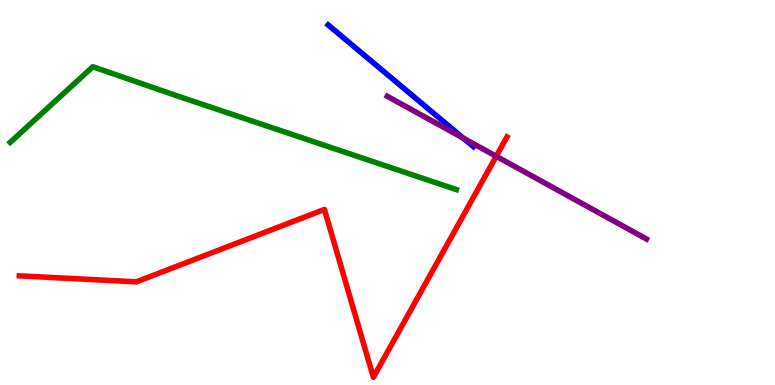[{'lines': ['blue', 'red'], 'intersections': []}, {'lines': ['green', 'red'], 'intersections': []}, {'lines': ['purple', 'red'], 'intersections': [{'x': 6.4, 'y': 5.94}]}, {'lines': ['blue', 'green'], 'intersections': []}, {'lines': ['blue', 'purple'], 'intersections': [{'x': 5.98, 'y': 6.41}]}, {'lines': ['green', 'purple'], 'intersections': []}]